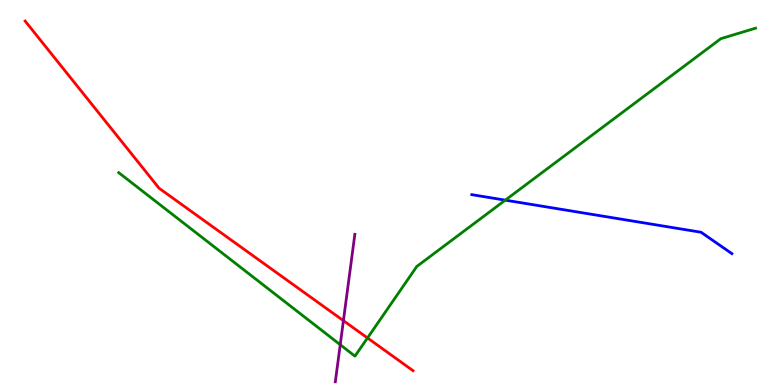[{'lines': ['blue', 'red'], 'intersections': []}, {'lines': ['green', 'red'], 'intersections': [{'x': 4.74, 'y': 1.22}]}, {'lines': ['purple', 'red'], 'intersections': [{'x': 4.43, 'y': 1.67}]}, {'lines': ['blue', 'green'], 'intersections': [{'x': 6.52, 'y': 4.8}]}, {'lines': ['blue', 'purple'], 'intersections': []}, {'lines': ['green', 'purple'], 'intersections': [{'x': 4.39, 'y': 1.05}]}]